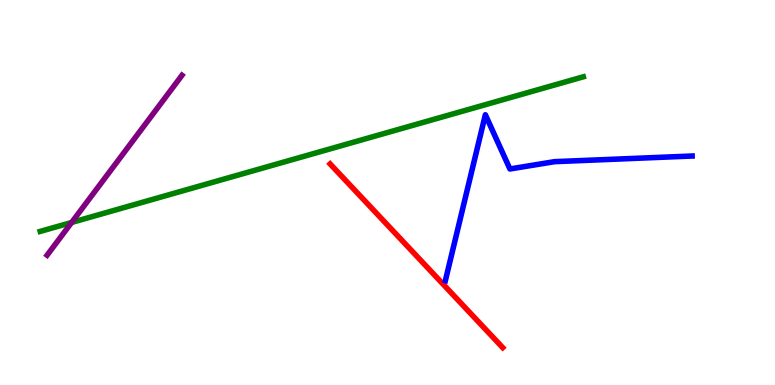[{'lines': ['blue', 'red'], 'intersections': []}, {'lines': ['green', 'red'], 'intersections': []}, {'lines': ['purple', 'red'], 'intersections': []}, {'lines': ['blue', 'green'], 'intersections': []}, {'lines': ['blue', 'purple'], 'intersections': []}, {'lines': ['green', 'purple'], 'intersections': [{'x': 0.924, 'y': 4.22}]}]